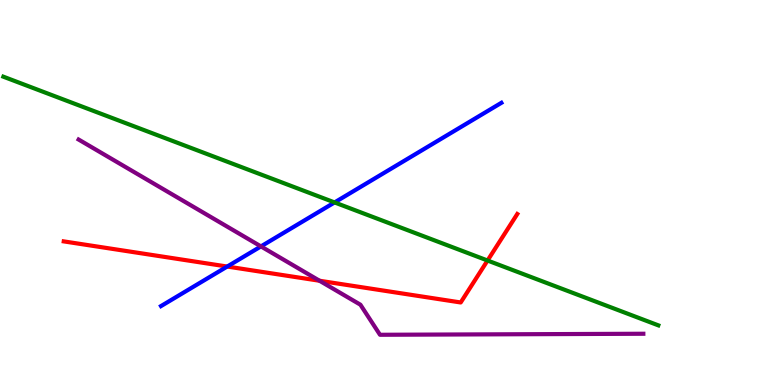[{'lines': ['blue', 'red'], 'intersections': [{'x': 2.93, 'y': 3.08}]}, {'lines': ['green', 'red'], 'intersections': [{'x': 6.29, 'y': 3.23}]}, {'lines': ['purple', 'red'], 'intersections': [{'x': 4.12, 'y': 2.71}]}, {'lines': ['blue', 'green'], 'intersections': [{'x': 4.32, 'y': 4.74}]}, {'lines': ['blue', 'purple'], 'intersections': [{'x': 3.37, 'y': 3.6}]}, {'lines': ['green', 'purple'], 'intersections': []}]